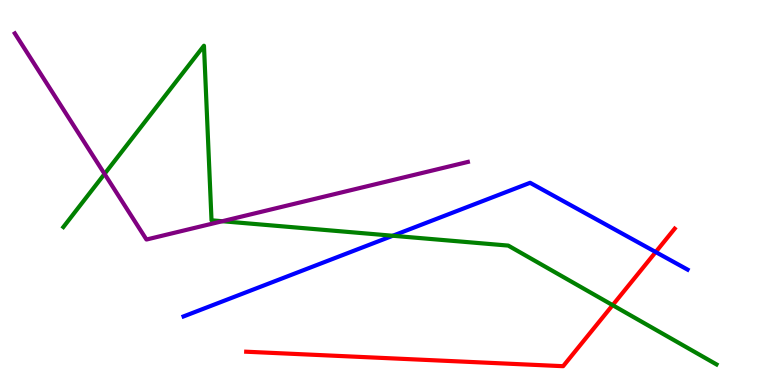[{'lines': ['blue', 'red'], 'intersections': [{'x': 8.46, 'y': 3.45}]}, {'lines': ['green', 'red'], 'intersections': [{'x': 7.9, 'y': 2.07}]}, {'lines': ['purple', 'red'], 'intersections': []}, {'lines': ['blue', 'green'], 'intersections': [{'x': 5.07, 'y': 3.88}]}, {'lines': ['blue', 'purple'], 'intersections': []}, {'lines': ['green', 'purple'], 'intersections': [{'x': 1.35, 'y': 5.48}, {'x': 2.87, 'y': 4.25}]}]